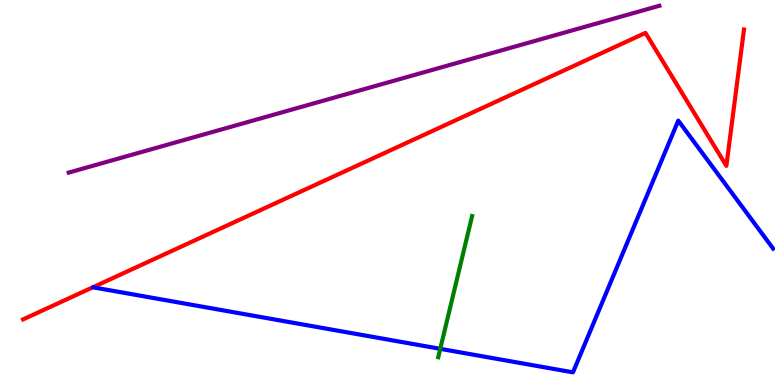[{'lines': ['blue', 'red'], 'intersections': []}, {'lines': ['green', 'red'], 'intersections': []}, {'lines': ['purple', 'red'], 'intersections': []}, {'lines': ['blue', 'green'], 'intersections': [{'x': 5.68, 'y': 0.94}]}, {'lines': ['blue', 'purple'], 'intersections': []}, {'lines': ['green', 'purple'], 'intersections': []}]